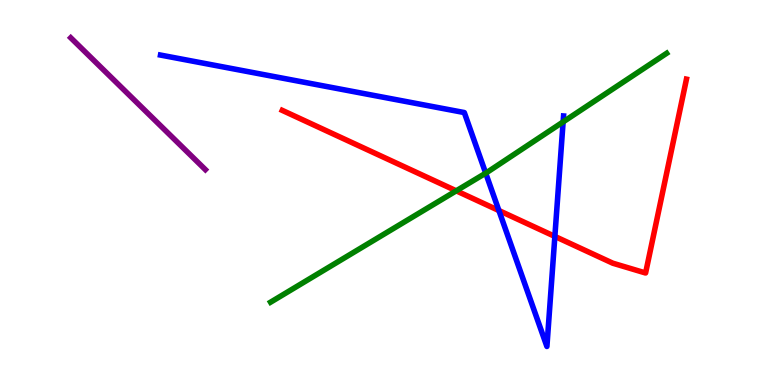[{'lines': ['blue', 'red'], 'intersections': [{'x': 6.44, 'y': 4.53}, {'x': 7.16, 'y': 3.86}]}, {'lines': ['green', 'red'], 'intersections': [{'x': 5.89, 'y': 5.04}]}, {'lines': ['purple', 'red'], 'intersections': []}, {'lines': ['blue', 'green'], 'intersections': [{'x': 6.27, 'y': 5.5}, {'x': 7.27, 'y': 6.83}]}, {'lines': ['blue', 'purple'], 'intersections': []}, {'lines': ['green', 'purple'], 'intersections': []}]